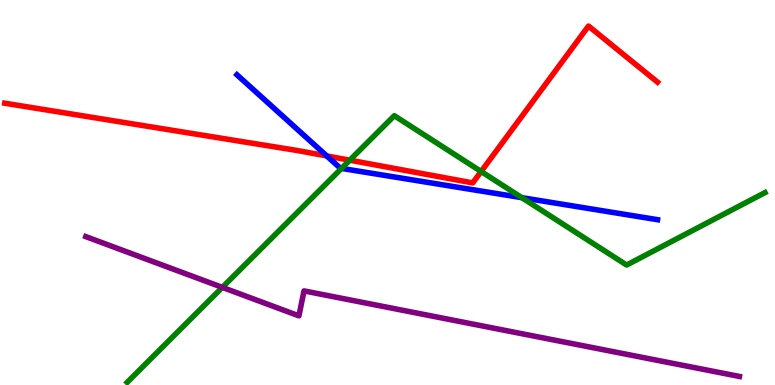[{'lines': ['blue', 'red'], 'intersections': [{'x': 4.22, 'y': 5.95}]}, {'lines': ['green', 'red'], 'intersections': [{'x': 4.51, 'y': 5.84}, {'x': 6.21, 'y': 5.55}]}, {'lines': ['purple', 'red'], 'intersections': []}, {'lines': ['blue', 'green'], 'intersections': [{'x': 4.41, 'y': 5.63}, {'x': 6.73, 'y': 4.87}]}, {'lines': ['blue', 'purple'], 'intersections': []}, {'lines': ['green', 'purple'], 'intersections': [{'x': 2.87, 'y': 2.54}]}]